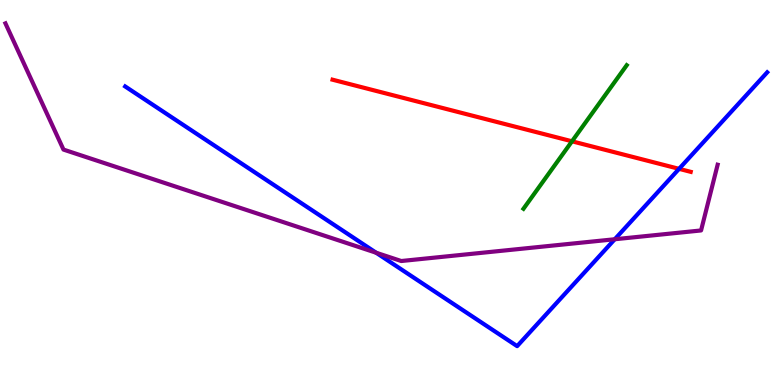[{'lines': ['blue', 'red'], 'intersections': [{'x': 8.76, 'y': 5.61}]}, {'lines': ['green', 'red'], 'intersections': [{'x': 7.38, 'y': 6.33}]}, {'lines': ['purple', 'red'], 'intersections': []}, {'lines': ['blue', 'green'], 'intersections': []}, {'lines': ['blue', 'purple'], 'intersections': [{'x': 4.85, 'y': 3.44}, {'x': 7.93, 'y': 3.79}]}, {'lines': ['green', 'purple'], 'intersections': []}]